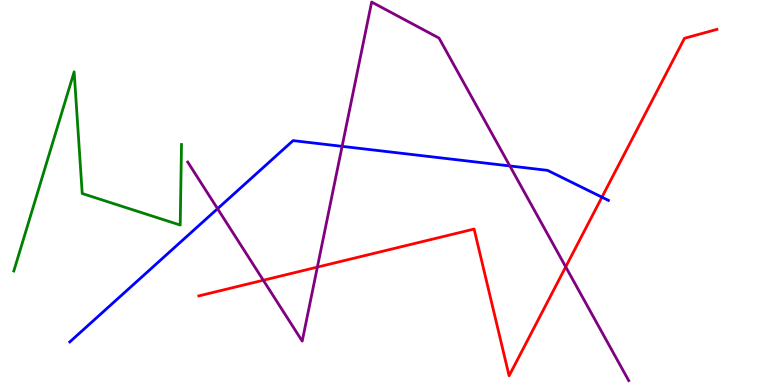[{'lines': ['blue', 'red'], 'intersections': [{'x': 7.77, 'y': 4.88}]}, {'lines': ['green', 'red'], 'intersections': []}, {'lines': ['purple', 'red'], 'intersections': [{'x': 3.4, 'y': 2.72}, {'x': 4.1, 'y': 3.06}, {'x': 7.3, 'y': 3.07}]}, {'lines': ['blue', 'green'], 'intersections': []}, {'lines': ['blue', 'purple'], 'intersections': [{'x': 2.81, 'y': 4.58}, {'x': 4.41, 'y': 6.2}, {'x': 6.58, 'y': 5.69}]}, {'lines': ['green', 'purple'], 'intersections': []}]